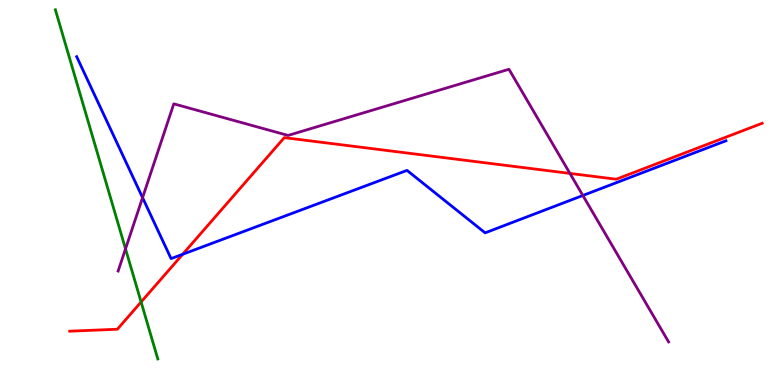[{'lines': ['blue', 'red'], 'intersections': [{'x': 2.36, 'y': 3.4}]}, {'lines': ['green', 'red'], 'intersections': [{'x': 1.82, 'y': 2.16}]}, {'lines': ['purple', 'red'], 'intersections': [{'x': 7.35, 'y': 5.5}]}, {'lines': ['blue', 'green'], 'intersections': []}, {'lines': ['blue', 'purple'], 'intersections': [{'x': 1.84, 'y': 4.87}, {'x': 7.52, 'y': 4.92}]}, {'lines': ['green', 'purple'], 'intersections': [{'x': 1.62, 'y': 3.54}]}]